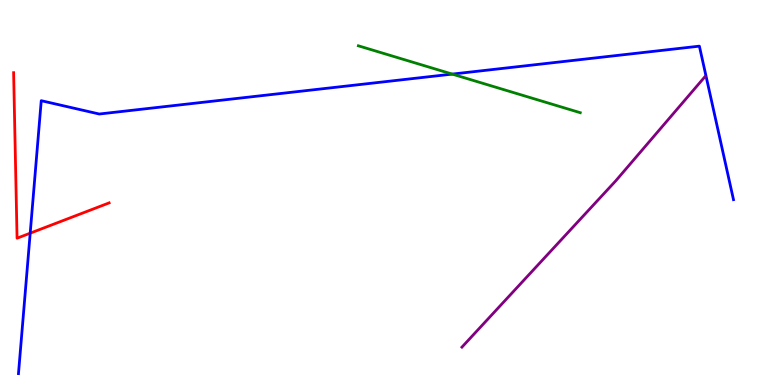[{'lines': ['blue', 'red'], 'intersections': [{'x': 0.39, 'y': 3.94}]}, {'lines': ['green', 'red'], 'intersections': []}, {'lines': ['purple', 'red'], 'intersections': []}, {'lines': ['blue', 'green'], 'intersections': [{'x': 5.84, 'y': 8.08}]}, {'lines': ['blue', 'purple'], 'intersections': []}, {'lines': ['green', 'purple'], 'intersections': []}]